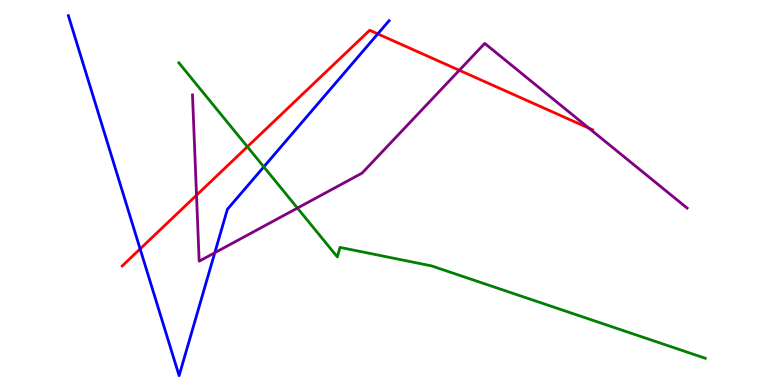[{'lines': ['blue', 'red'], 'intersections': [{'x': 1.81, 'y': 3.53}, {'x': 4.87, 'y': 9.12}]}, {'lines': ['green', 'red'], 'intersections': [{'x': 3.19, 'y': 6.19}]}, {'lines': ['purple', 'red'], 'intersections': [{'x': 2.54, 'y': 4.93}, {'x': 5.93, 'y': 8.17}, {'x': 7.6, 'y': 6.67}]}, {'lines': ['blue', 'green'], 'intersections': [{'x': 3.4, 'y': 5.67}]}, {'lines': ['blue', 'purple'], 'intersections': [{'x': 2.77, 'y': 3.43}]}, {'lines': ['green', 'purple'], 'intersections': [{'x': 3.84, 'y': 4.6}]}]